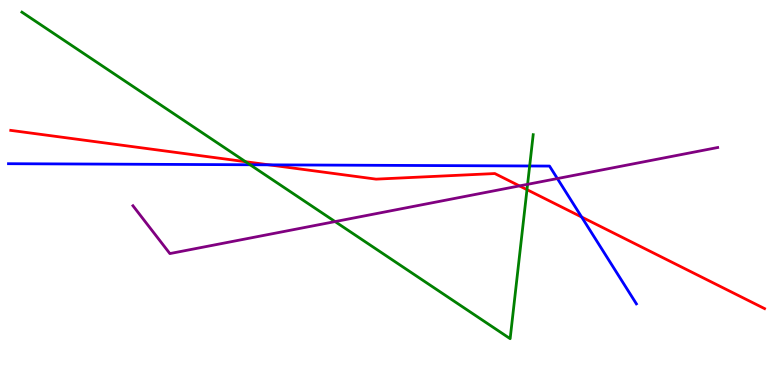[{'lines': ['blue', 'red'], 'intersections': [{'x': 3.47, 'y': 5.72}, {'x': 7.51, 'y': 4.36}]}, {'lines': ['green', 'red'], 'intersections': [{'x': 3.17, 'y': 5.8}, {'x': 6.8, 'y': 5.07}]}, {'lines': ['purple', 'red'], 'intersections': [{'x': 6.7, 'y': 5.17}]}, {'lines': ['blue', 'green'], 'intersections': [{'x': 3.23, 'y': 5.72}, {'x': 6.83, 'y': 5.69}]}, {'lines': ['blue', 'purple'], 'intersections': [{'x': 7.19, 'y': 5.36}]}, {'lines': ['green', 'purple'], 'intersections': [{'x': 4.32, 'y': 4.24}, {'x': 6.81, 'y': 5.21}]}]